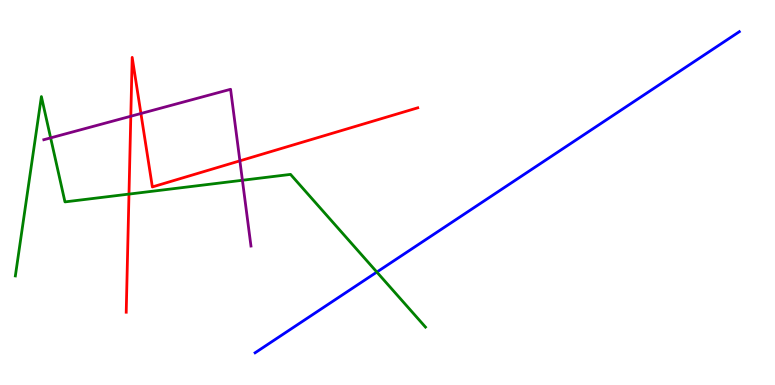[{'lines': ['blue', 'red'], 'intersections': []}, {'lines': ['green', 'red'], 'intersections': [{'x': 1.66, 'y': 4.96}]}, {'lines': ['purple', 'red'], 'intersections': [{'x': 1.69, 'y': 6.98}, {'x': 1.82, 'y': 7.05}, {'x': 3.1, 'y': 5.82}]}, {'lines': ['blue', 'green'], 'intersections': [{'x': 4.86, 'y': 2.93}]}, {'lines': ['blue', 'purple'], 'intersections': []}, {'lines': ['green', 'purple'], 'intersections': [{'x': 0.653, 'y': 6.42}, {'x': 3.13, 'y': 5.32}]}]